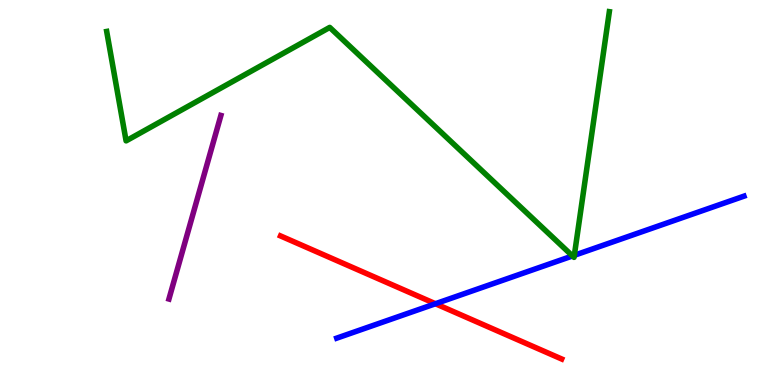[{'lines': ['blue', 'red'], 'intersections': [{'x': 5.62, 'y': 2.11}]}, {'lines': ['green', 'red'], 'intersections': []}, {'lines': ['purple', 'red'], 'intersections': []}, {'lines': ['blue', 'green'], 'intersections': [{'x': 7.39, 'y': 3.35}, {'x': 7.41, 'y': 3.37}]}, {'lines': ['blue', 'purple'], 'intersections': []}, {'lines': ['green', 'purple'], 'intersections': []}]